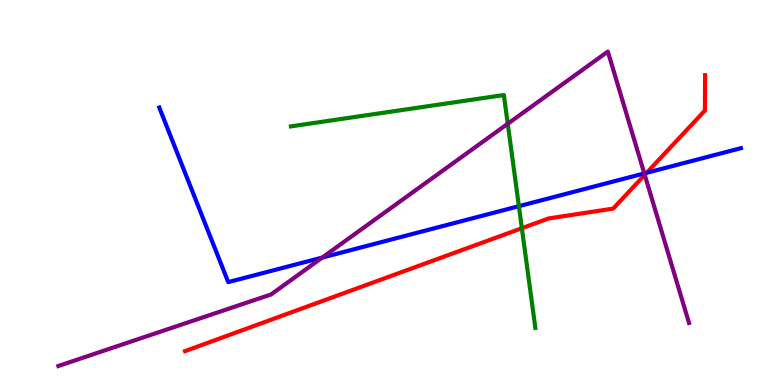[{'lines': ['blue', 'red'], 'intersections': [{'x': 8.34, 'y': 5.51}]}, {'lines': ['green', 'red'], 'intersections': [{'x': 6.73, 'y': 4.07}]}, {'lines': ['purple', 'red'], 'intersections': [{'x': 8.32, 'y': 5.46}]}, {'lines': ['blue', 'green'], 'intersections': [{'x': 6.7, 'y': 4.64}]}, {'lines': ['blue', 'purple'], 'intersections': [{'x': 4.16, 'y': 3.31}, {'x': 8.31, 'y': 5.5}]}, {'lines': ['green', 'purple'], 'intersections': [{'x': 6.55, 'y': 6.79}]}]